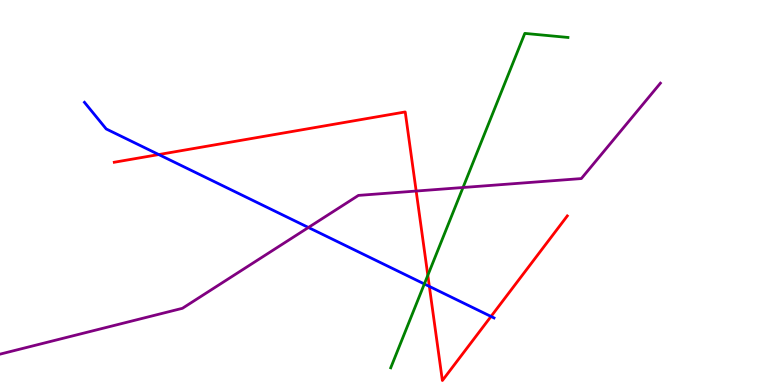[{'lines': ['blue', 'red'], 'intersections': [{'x': 2.05, 'y': 5.99}, {'x': 5.54, 'y': 2.56}, {'x': 6.34, 'y': 1.78}]}, {'lines': ['green', 'red'], 'intersections': [{'x': 5.52, 'y': 2.85}]}, {'lines': ['purple', 'red'], 'intersections': [{'x': 5.37, 'y': 5.04}]}, {'lines': ['blue', 'green'], 'intersections': [{'x': 5.48, 'y': 2.62}]}, {'lines': ['blue', 'purple'], 'intersections': [{'x': 3.98, 'y': 4.09}]}, {'lines': ['green', 'purple'], 'intersections': [{'x': 5.97, 'y': 5.13}]}]